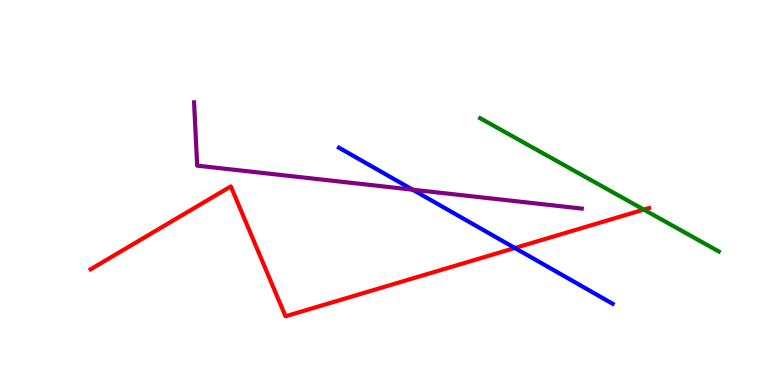[{'lines': ['blue', 'red'], 'intersections': [{'x': 6.64, 'y': 3.56}]}, {'lines': ['green', 'red'], 'intersections': [{'x': 8.31, 'y': 4.56}]}, {'lines': ['purple', 'red'], 'intersections': []}, {'lines': ['blue', 'green'], 'intersections': []}, {'lines': ['blue', 'purple'], 'intersections': [{'x': 5.32, 'y': 5.07}]}, {'lines': ['green', 'purple'], 'intersections': []}]